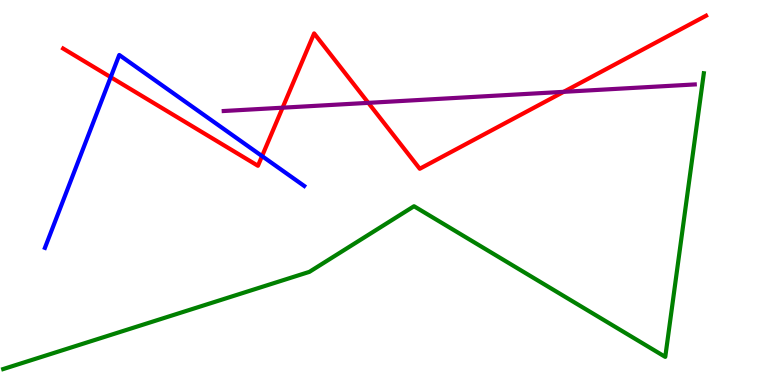[{'lines': ['blue', 'red'], 'intersections': [{'x': 1.43, 'y': 8.0}, {'x': 3.38, 'y': 5.95}]}, {'lines': ['green', 'red'], 'intersections': []}, {'lines': ['purple', 'red'], 'intersections': [{'x': 3.65, 'y': 7.2}, {'x': 4.75, 'y': 7.33}, {'x': 7.27, 'y': 7.61}]}, {'lines': ['blue', 'green'], 'intersections': []}, {'lines': ['blue', 'purple'], 'intersections': []}, {'lines': ['green', 'purple'], 'intersections': []}]